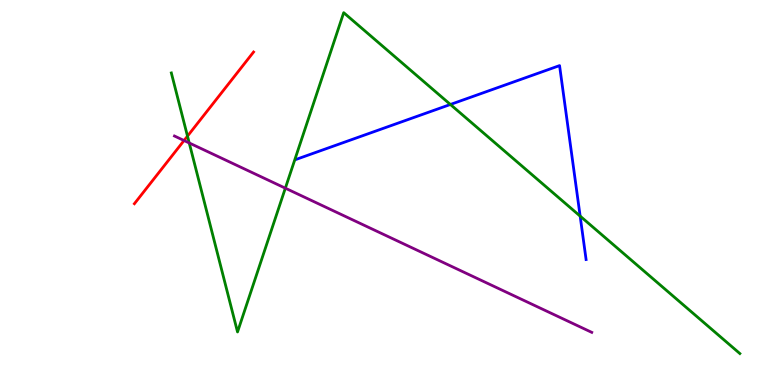[{'lines': ['blue', 'red'], 'intersections': []}, {'lines': ['green', 'red'], 'intersections': [{'x': 2.42, 'y': 6.46}]}, {'lines': ['purple', 'red'], 'intersections': [{'x': 2.37, 'y': 6.35}]}, {'lines': ['blue', 'green'], 'intersections': [{'x': 5.81, 'y': 7.29}, {'x': 7.49, 'y': 4.39}]}, {'lines': ['blue', 'purple'], 'intersections': []}, {'lines': ['green', 'purple'], 'intersections': [{'x': 2.44, 'y': 6.29}, {'x': 3.68, 'y': 5.11}]}]